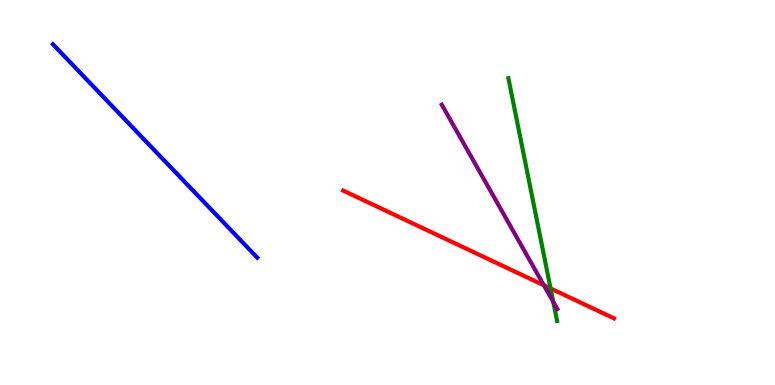[{'lines': ['blue', 'red'], 'intersections': []}, {'lines': ['green', 'red'], 'intersections': [{'x': 7.1, 'y': 2.51}]}, {'lines': ['purple', 'red'], 'intersections': [{'x': 7.02, 'y': 2.59}]}, {'lines': ['blue', 'green'], 'intersections': []}, {'lines': ['blue', 'purple'], 'intersections': []}, {'lines': ['green', 'purple'], 'intersections': [{'x': 7.14, 'y': 2.16}]}]